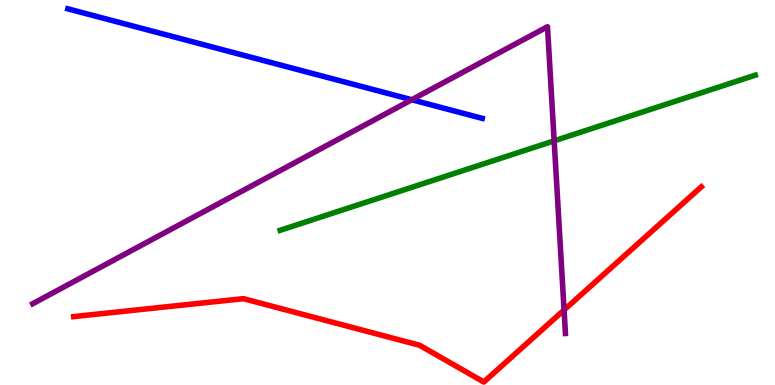[{'lines': ['blue', 'red'], 'intersections': []}, {'lines': ['green', 'red'], 'intersections': []}, {'lines': ['purple', 'red'], 'intersections': [{'x': 7.28, 'y': 1.95}]}, {'lines': ['blue', 'green'], 'intersections': []}, {'lines': ['blue', 'purple'], 'intersections': [{'x': 5.31, 'y': 7.41}]}, {'lines': ['green', 'purple'], 'intersections': [{'x': 7.15, 'y': 6.34}]}]